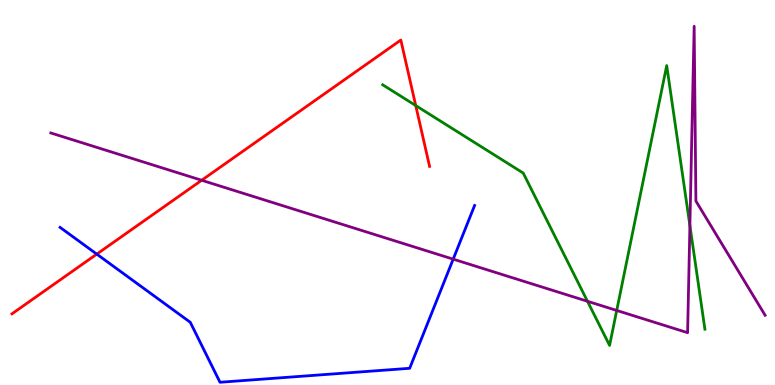[{'lines': ['blue', 'red'], 'intersections': [{'x': 1.25, 'y': 3.4}]}, {'lines': ['green', 'red'], 'intersections': [{'x': 5.36, 'y': 7.26}]}, {'lines': ['purple', 'red'], 'intersections': [{'x': 2.6, 'y': 5.32}]}, {'lines': ['blue', 'green'], 'intersections': []}, {'lines': ['blue', 'purple'], 'intersections': [{'x': 5.85, 'y': 3.27}]}, {'lines': ['green', 'purple'], 'intersections': [{'x': 7.58, 'y': 2.17}, {'x': 7.96, 'y': 1.94}, {'x': 8.9, 'y': 4.14}]}]